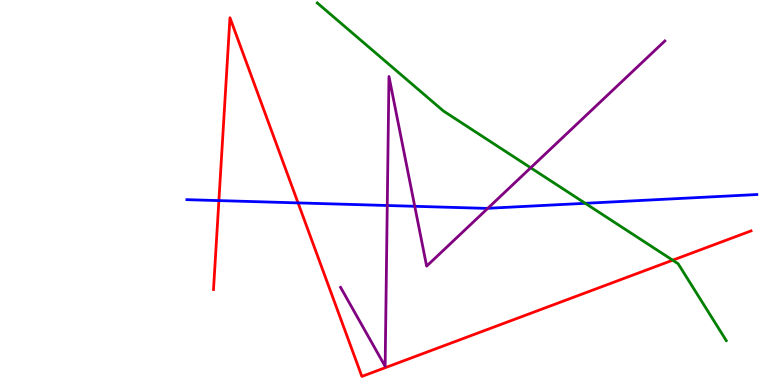[{'lines': ['blue', 'red'], 'intersections': [{'x': 2.82, 'y': 4.79}, {'x': 3.85, 'y': 4.73}]}, {'lines': ['green', 'red'], 'intersections': [{'x': 8.68, 'y': 3.24}]}, {'lines': ['purple', 'red'], 'intersections': []}, {'lines': ['blue', 'green'], 'intersections': [{'x': 7.55, 'y': 4.72}]}, {'lines': ['blue', 'purple'], 'intersections': [{'x': 5.0, 'y': 4.66}, {'x': 5.35, 'y': 4.64}, {'x': 6.29, 'y': 4.59}]}, {'lines': ['green', 'purple'], 'intersections': [{'x': 6.85, 'y': 5.64}]}]